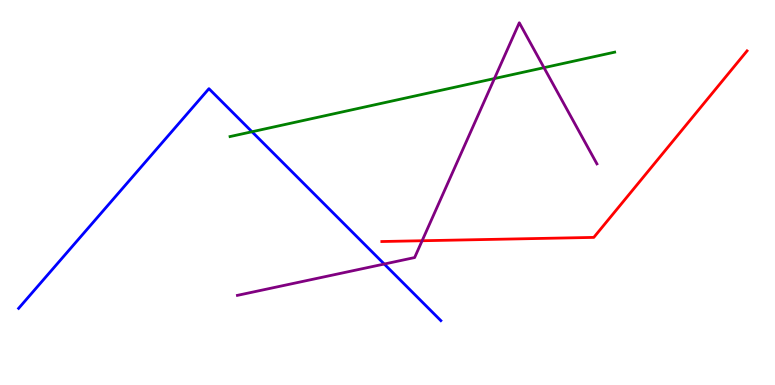[{'lines': ['blue', 'red'], 'intersections': []}, {'lines': ['green', 'red'], 'intersections': []}, {'lines': ['purple', 'red'], 'intersections': [{'x': 5.45, 'y': 3.75}]}, {'lines': ['blue', 'green'], 'intersections': [{'x': 3.25, 'y': 6.58}]}, {'lines': ['blue', 'purple'], 'intersections': [{'x': 4.96, 'y': 3.14}]}, {'lines': ['green', 'purple'], 'intersections': [{'x': 6.38, 'y': 7.96}, {'x': 7.02, 'y': 8.24}]}]